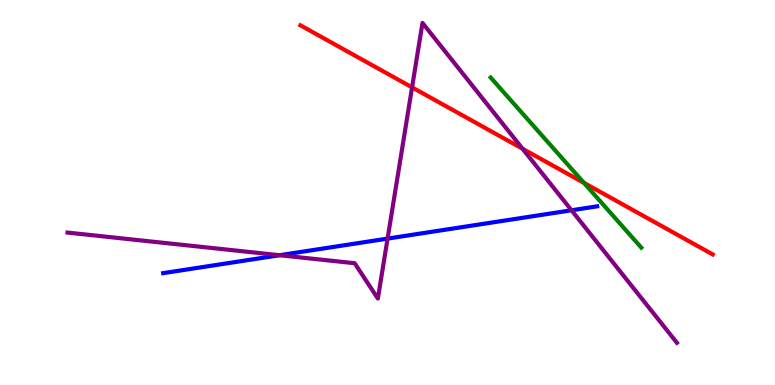[{'lines': ['blue', 'red'], 'intersections': []}, {'lines': ['green', 'red'], 'intersections': [{'x': 7.53, 'y': 5.25}]}, {'lines': ['purple', 'red'], 'intersections': [{'x': 5.32, 'y': 7.73}, {'x': 6.74, 'y': 6.14}]}, {'lines': ['blue', 'green'], 'intersections': []}, {'lines': ['blue', 'purple'], 'intersections': [{'x': 3.61, 'y': 3.37}, {'x': 5.0, 'y': 3.8}, {'x': 7.37, 'y': 4.54}]}, {'lines': ['green', 'purple'], 'intersections': []}]